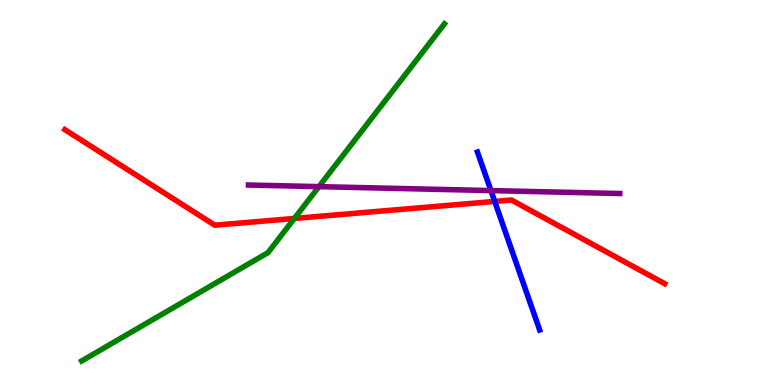[{'lines': ['blue', 'red'], 'intersections': [{'x': 6.38, 'y': 4.77}]}, {'lines': ['green', 'red'], 'intersections': [{'x': 3.8, 'y': 4.33}]}, {'lines': ['purple', 'red'], 'intersections': []}, {'lines': ['blue', 'green'], 'intersections': []}, {'lines': ['blue', 'purple'], 'intersections': [{'x': 6.33, 'y': 5.05}]}, {'lines': ['green', 'purple'], 'intersections': [{'x': 4.11, 'y': 5.15}]}]